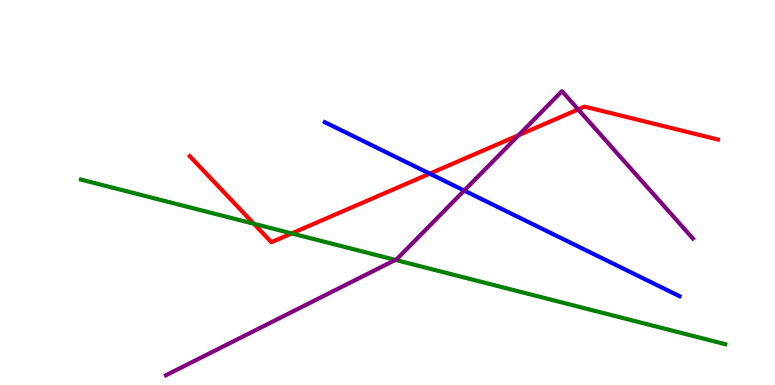[{'lines': ['blue', 'red'], 'intersections': [{'x': 5.55, 'y': 5.49}]}, {'lines': ['green', 'red'], 'intersections': [{'x': 3.28, 'y': 4.19}, {'x': 3.76, 'y': 3.94}]}, {'lines': ['purple', 'red'], 'intersections': [{'x': 6.69, 'y': 6.49}, {'x': 7.46, 'y': 7.16}]}, {'lines': ['blue', 'green'], 'intersections': []}, {'lines': ['blue', 'purple'], 'intersections': [{'x': 5.99, 'y': 5.05}]}, {'lines': ['green', 'purple'], 'intersections': [{'x': 5.1, 'y': 3.25}]}]